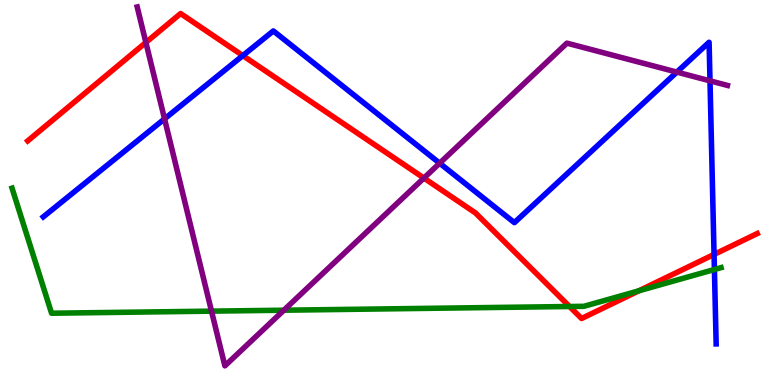[{'lines': ['blue', 'red'], 'intersections': [{'x': 3.13, 'y': 8.56}, {'x': 9.21, 'y': 3.39}]}, {'lines': ['green', 'red'], 'intersections': [{'x': 7.35, 'y': 2.04}, {'x': 8.24, 'y': 2.45}]}, {'lines': ['purple', 'red'], 'intersections': [{'x': 1.88, 'y': 8.9}, {'x': 5.47, 'y': 5.37}]}, {'lines': ['blue', 'green'], 'intersections': [{'x': 9.22, 'y': 3.0}]}, {'lines': ['blue', 'purple'], 'intersections': [{'x': 2.12, 'y': 6.91}, {'x': 5.67, 'y': 5.76}, {'x': 8.73, 'y': 8.13}, {'x': 9.16, 'y': 7.9}]}, {'lines': ['green', 'purple'], 'intersections': [{'x': 2.73, 'y': 1.92}, {'x': 3.66, 'y': 1.94}]}]